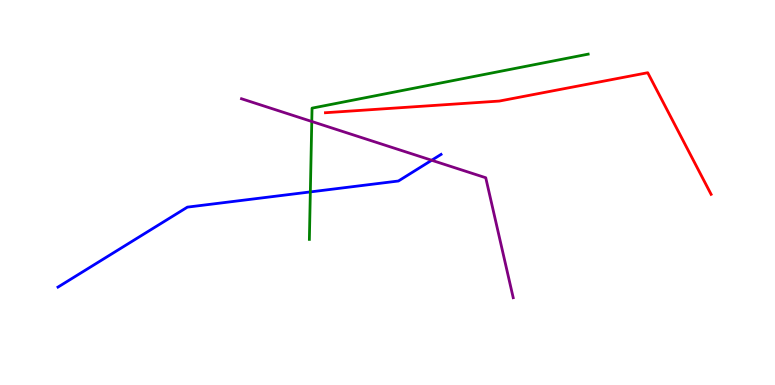[{'lines': ['blue', 'red'], 'intersections': []}, {'lines': ['green', 'red'], 'intersections': []}, {'lines': ['purple', 'red'], 'intersections': []}, {'lines': ['blue', 'green'], 'intersections': [{'x': 4.0, 'y': 5.02}]}, {'lines': ['blue', 'purple'], 'intersections': [{'x': 5.57, 'y': 5.84}]}, {'lines': ['green', 'purple'], 'intersections': [{'x': 4.02, 'y': 6.84}]}]